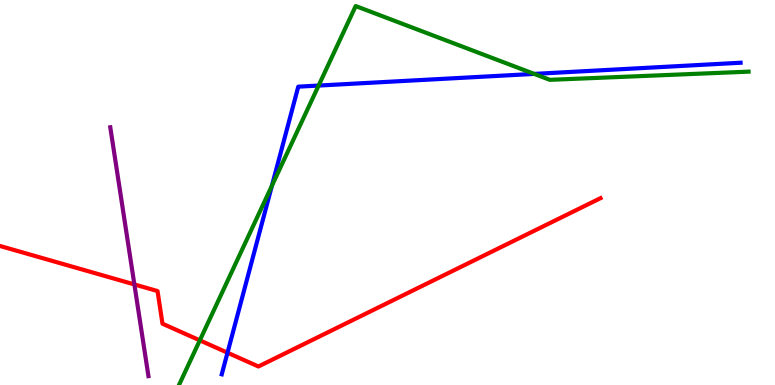[{'lines': ['blue', 'red'], 'intersections': [{'x': 2.94, 'y': 0.839}]}, {'lines': ['green', 'red'], 'intersections': [{'x': 2.58, 'y': 1.16}]}, {'lines': ['purple', 'red'], 'intersections': [{'x': 1.73, 'y': 2.61}]}, {'lines': ['blue', 'green'], 'intersections': [{'x': 3.51, 'y': 5.18}, {'x': 4.11, 'y': 7.78}, {'x': 6.89, 'y': 8.08}]}, {'lines': ['blue', 'purple'], 'intersections': []}, {'lines': ['green', 'purple'], 'intersections': []}]